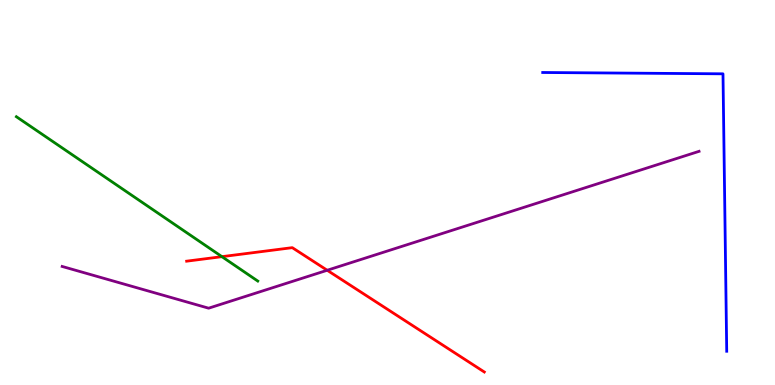[{'lines': ['blue', 'red'], 'intersections': []}, {'lines': ['green', 'red'], 'intersections': [{'x': 2.86, 'y': 3.33}]}, {'lines': ['purple', 'red'], 'intersections': [{'x': 4.22, 'y': 2.98}]}, {'lines': ['blue', 'green'], 'intersections': []}, {'lines': ['blue', 'purple'], 'intersections': []}, {'lines': ['green', 'purple'], 'intersections': []}]